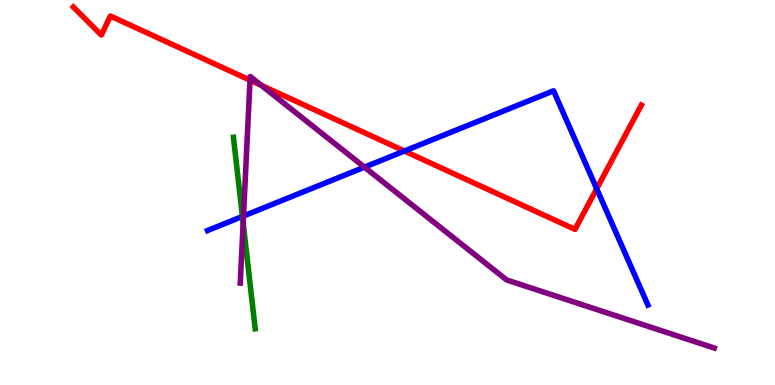[{'lines': ['blue', 'red'], 'intersections': [{'x': 5.22, 'y': 6.08}, {'x': 7.7, 'y': 5.1}]}, {'lines': ['green', 'red'], 'intersections': []}, {'lines': ['purple', 'red'], 'intersections': [{'x': 3.23, 'y': 7.92}, {'x': 3.37, 'y': 7.78}]}, {'lines': ['blue', 'green'], 'intersections': [{'x': 3.13, 'y': 4.38}]}, {'lines': ['blue', 'purple'], 'intersections': [{'x': 3.14, 'y': 4.39}, {'x': 4.7, 'y': 5.66}]}, {'lines': ['green', 'purple'], 'intersections': [{'x': 3.14, 'y': 4.21}]}]